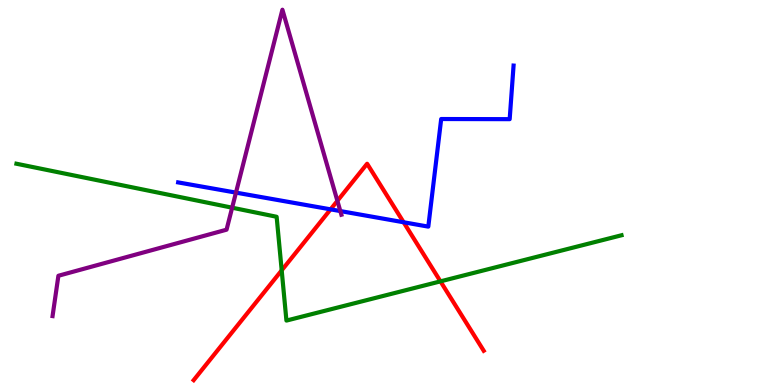[{'lines': ['blue', 'red'], 'intersections': [{'x': 4.27, 'y': 4.56}, {'x': 5.21, 'y': 4.23}]}, {'lines': ['green', 'red'], 'intersections': [{'x': 3.63, 'y': 2.98}, {'x': 5.68, 'y': 2.69}]}, {'lines': ['purple', 'red'], 'intersections': [{'x': 4.35, 'y': 4.78}]}, {'lines': ['blue', 'green'], 'intersections': []}, {'lines': ['blue', 'purple'], 'intersections': [{'x': 3.04, 'y': 5.0}, {'x': 4.39, 'y': 4.52}]}, {'lines': ['green', 'purple'], 'intersections': [{'x': 3.0, 'y': 4.61}]}]